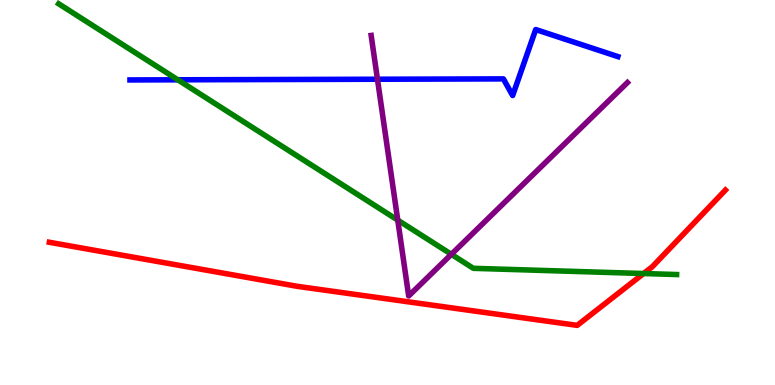[{'lines': ['blue', 'red'], 'intersections': []}, {'lines': ['green', 'red'], 'intersections': [{'x': 8.3, 'y': 2.9}]}, {'lines': ['purple', 'red'], 'intersections': []}, {'lines': ['blue', 'green'], 'intersections': [{'x': 2.29, 'y': 7.93}]}, {'lines': ['blue', 'purple'], 'intersections': [{'x': 4.87, 'y': 7.94}]}, {'lines': ['green', 'purple'], 'intersections': [{'x': 5.13, 'y': 4.28}, {'x': 5.82, 'y': 3.39}]}]